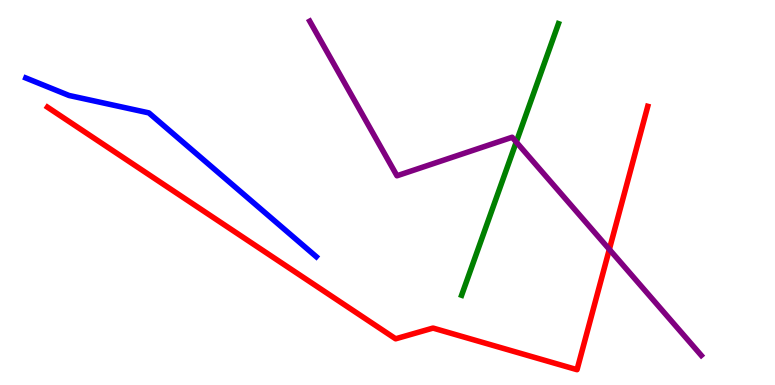[{'lines': ['blue', 'red'], 'intersections': []}, {'lines': ['green', 'red'], 'intersections': []}, {'lines': ['purple', 'red'], 'intersections': [{'x': 7.86, 'y': 3.52}]}, {'lines': ['blue', 'green'], 'intersections': []}, {'lines': ['blue', 'purple'], 'intersections': []}, {'lines': ['green', 'purple'], 'intersections': [{'x': 6.66, 'y': 6.31}]}]